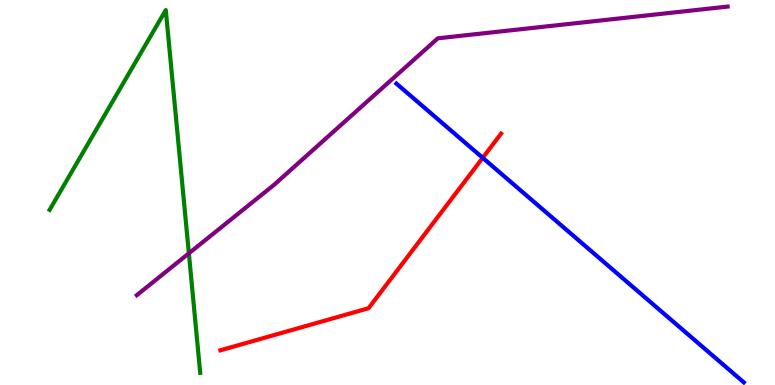[{'lines': ['blue', 'red'], 'intersections': [{'x': 6.23, 'y': 5.9}]}, {'lines': ['green', 'red'], 'intersections': []}, {'lines': ['purple', 'red'], 'intersections': []}, {'lines': ['blue', 'green'], 'intersections': []}, {'lines': ['blue', 'purple'], 'intersections': []}, {'lines': ['green', 'purple'], 'intersections': [{'x': 2.44, 'y': 3.42}]}]